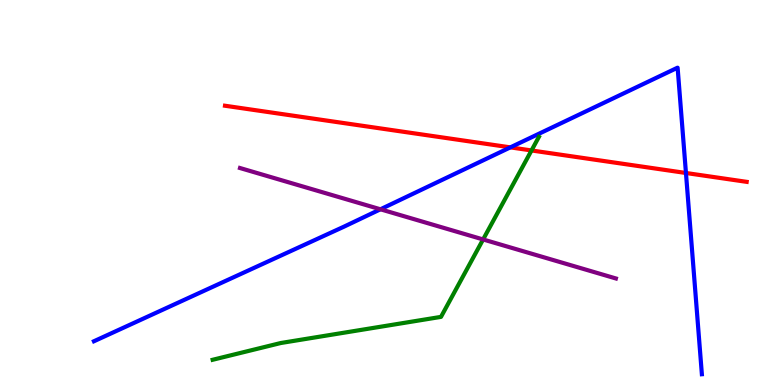[{'lines': ['blue', 'red'], 'intersections': [{'x': 6.59, 'y': 6.17}, {'x': 8.85, 'y': 5.51}]}, {'lines': ['green', 'red'], 'intersections': [{'x': 6.86, 'y': 6.09}]}, {'lines': ['purple', 'red'], 'intersections': []}, {'lines': ['blue', 'green'], 'intersections': []}, {'lines': ['blue', 'purple'], 'intersections': [{'x': 4.91, 'y': 4.56}]}, {'lines': ['green', 'purple'], 'intersections': [{'x': 6.23, 'y': 3.78}]}]